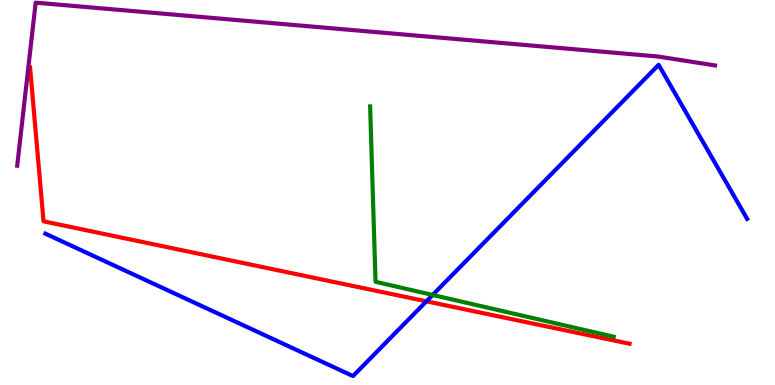[{'lines': ['blue', 'red'], 'intersections': [{'x': 5.5, 'y': 2.17}]}, {'lines': ['green', 'red'], 'intersections': []}, {'lines': ['purple', 'red'], 'intersections': []}, {'lines': ['blue', 'green'], 'intersections': [{'x': 5.58, 'y': 2.34}]}, {'lines': ['blue', 'purple'], 'intersections': []}, {'lines': ['green', 'purple'], 'intersections': []}]